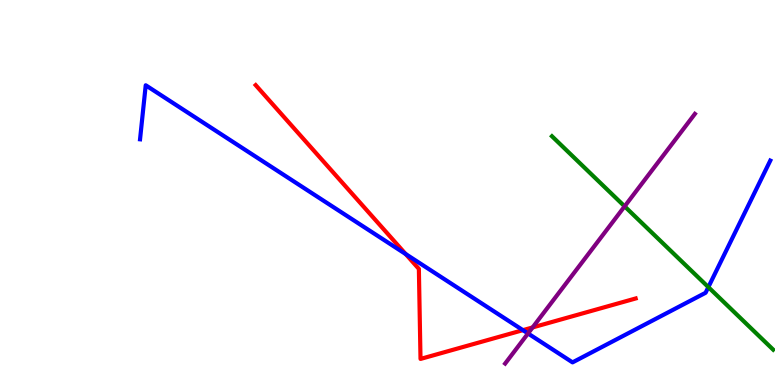[{'lines': ['blue', 'red'], 'intersections': [{'x': 5.23, 'y': 3.4}, {'x': 6.75, 'y': 1.42}]}, {'lines': ['green', 'red'], 'intersections': []}, {'lines': ['purple', 'red'], 'intersections': [{'x': 6.87, 'y': 1.5}]}, {'lines': ['blue', 'green'], 'intersections': [{'x': 9.14, 'y': 2.54}]}, {'lines': ['blue', 'purple'], 'intersections': [{'x': 6.81, 'y': 1.34}]}, {'lines': ['green', 'purple'], 'intersections': [{'x': 8.06, 'y': 4.64}]}]